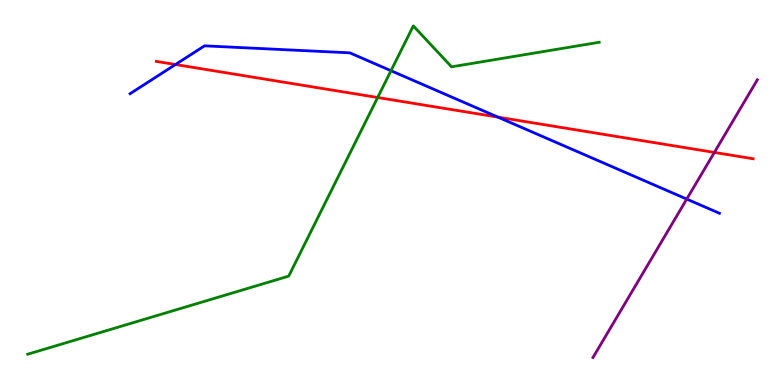[{'lines': ['blue', 'red'], 'intersections': [{'x': 2.26, 'y': 8.32}, {'x': 6.42, 'y': 6.96}]}, {'lines': ['green', 'red'], 'intersections': [{'x': 4.87, 'y': 7.47}]}, {'lines': ['purple', 'red'], 'intersections': [{'x': 9.22, 'y': 6.04}]}, {'lines': ['blue', 'green'], 'intersections': [{'x': 5.05, 'y': 8.16}]}, {'lines': ['blue', 'purple'], 'intersections': [{'x': 8.86, 'y': 4.83}]}, {'lines': ['green', 'purple'], 'intersections': []}]